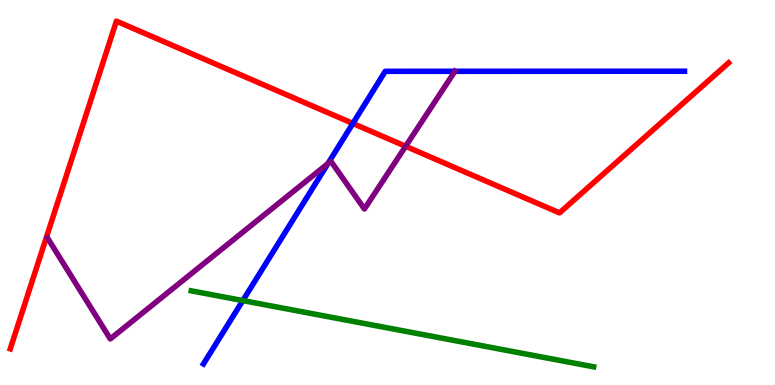[{'lines': ['blue', 'red'], 'intersections': [{'x': 4.55, 'y': 6.79}]}, {'lines': ['green', 'red'], 'intersections': []}, {'lines': ['purple', 'red'], 'intersections': [{'x': 5.23, 'y': 6.2}]}, {'lines': ['blue', 'green'], 'intersections': [{'x': 3.13, 'y': 2.19}]}, {'lines': ['blue', 'purple'], 'intersections': [{'x': 4.23, 'y': 5.75}, {'x': 5.87, 'y': 8.15}]}, {'lines': ['green', 'purple'], 'intersections': []}]